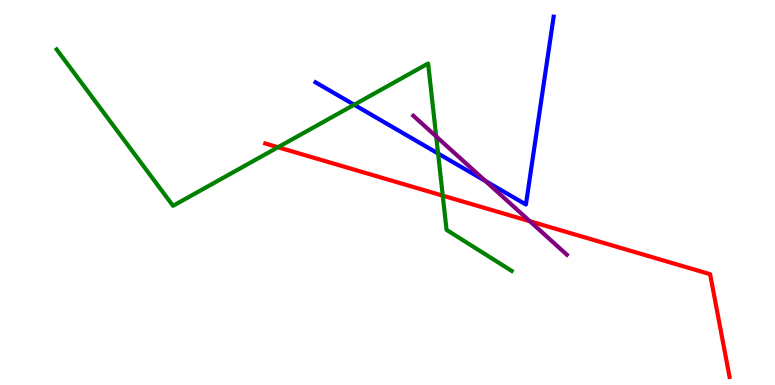[{'lines': ['blue', 'red'], 'intersections': []}, {'lines': ['green', 'red'], 'intersections': [{'x': 3.59, 'y': 6.18}, {'x': 5.71, 'y': 4.92}]}, {'lines': ['purple', 'red'], 'intersections': [{'x': 6.84, 'y': 4.25}]}, {'lines': ['blue', 'green'], 'intersections': [{'x': 4.57, 'y': 7.28}, {'x': 5.65, 'y': 6.01}]}, {'lines': ['blue', 'purple'], 'intersections': [{'x': 6.26, 'y': 5.3}]}, {'lines': ['green', 'purple'], 'intersections': [{'x': 5.63, 'y': 6.46}]}]